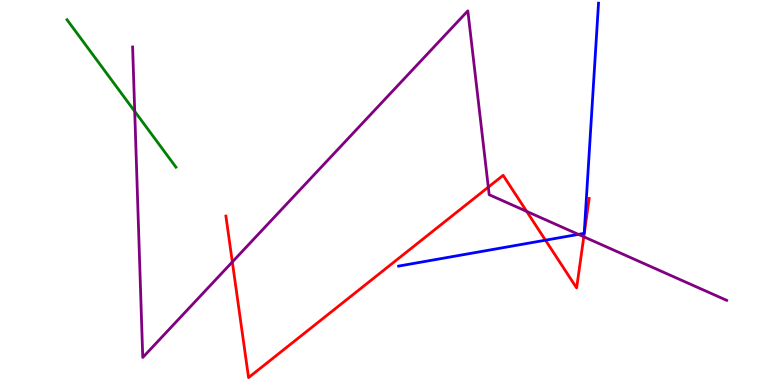[{'lines': ['blue', 'red'], 'intersections': [{'x': 7.04, 'y': 3.76}]}, {'lines': ['green', 'red'], 'intersections': []}, {'lines': ['purple', 'red'], 'intersections': [{'x': 3.0, 'y': 3.2}, {'x': 6.3, 'y': 5.14}, {'x': 6.8, 'y': 4.51}, {'x': 7.53, 'y': 3.85}]}, {'lines': ['blue', 'green'], 'intersections': []}, {'lines': ['blue', 'purple'], 'intersections': [{'x': 7.46, 'y': 3.91}]}, {'lines': ['green', 'purple'], 'intersections': [{'x': 1.74, 'y': 7.11}]}]